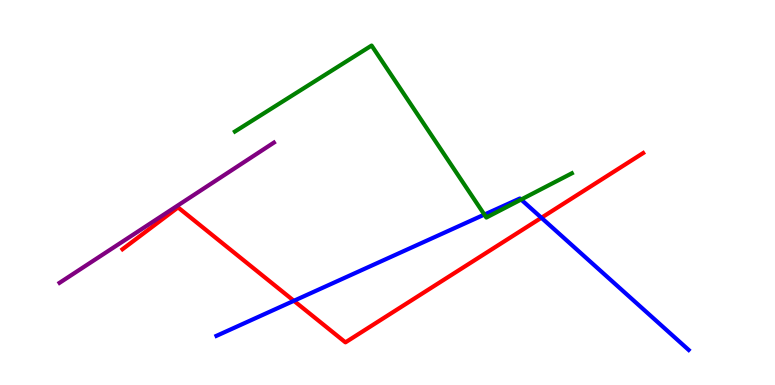[{'lines': ['blue', 'red'], 'intersections': [{'x': 3.79, 'y': 2.19}, {'x': 6.99, 'y': 4.34}]}, {'lines': ['green', 'red'], 'intersections': []}, {'lines': ['purple', 'red'], 'intersections': []}, {'lines': ['blue', 'green'], 'intersections': [{'x': 6.25, 'y': 4.43}, {'x': 6.72, 'y': 4.82}]}, {'lines': ['blue', 'purple'], 'intersections': []}, {'lines': ['green', 'purple'], 'intersections': []}]